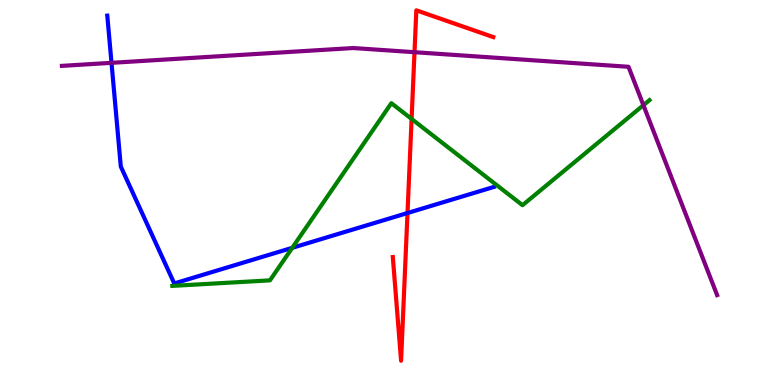[{'lines': ['blue', 'red'], 'intersections': [{'x': 5.26, 'y': 4.47}]}, {'lines': ['green', 'red'], 'intersections': [{'x': 5.31, 'y': 6.91}]}, {'lines': ['purple', 'red'], 'intersections': [{'x': 5.35, 'y': 8.64}]}, {'lines': ['blue', 'green'], 'intersections': [{'x': 3.77, 'y': 3.56}]}, {'lines': ['blue', 'purple'], 'intersections': [{'x': 1.44, 'y': 8.37}]}, {'lines': ['green', 'purple'], 'intersections': [{'x': 8.3, 'y': 7.27}]}]